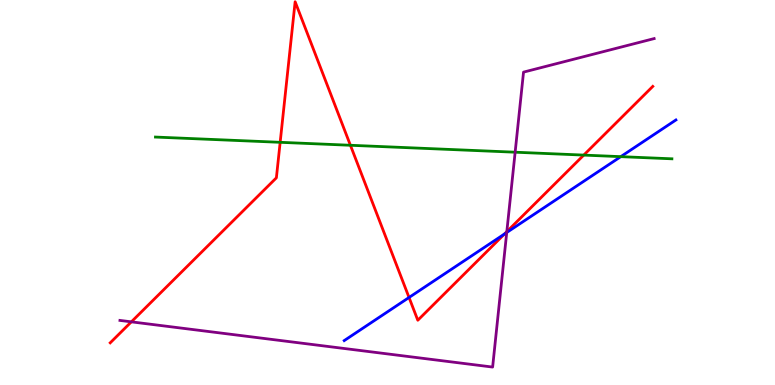[{'lines': ['blue', 'red'], 'intersections': [{'x': 5.28, 'y': 2.27}, {'x': 6.51, 'y': 3.92}]}, {'lines': ['green', 'red'], 'intersections': [{'x': 3.61, 'y': 6.3}, {'x': 4.52, 'y': 6.23}, {'x': 7.53, 'y': 5.97}]}, {'lines': ['purple', 'red'], 'intersections': [{'x': 1.69, 'y': 1.64}, {'x': 6.54, 'y': 3.98}]}, {'lines': ['blue', 'green'], 'intersections': [{'x': 8.01, 'y': 5.93}]}, {'lines': ['blue', 'purple'], 'intersections': [{'x': 6.54, 'y': 3.96}]}, {'lines': ['green', 'purple'], 'intersections': [{'x': 6.65, 'y': 6.05}]}]